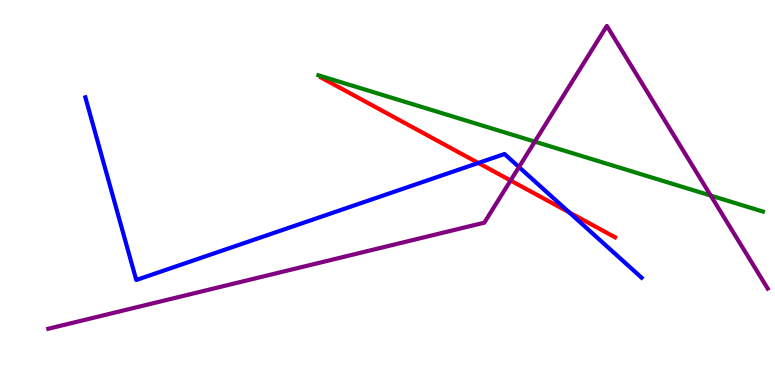[{'lines': ['blue', 'red'], 'intersections': [{'x': 6.17, 'y': 5.77}, {'x': 7.34, 'y': 4.48}]}, {'lines': ['green', 'red'], 'intersections': []}, {'lines': ['purple', 'red'], 'intersections': [{'x': 6.59, 'y': 5.31}]}, {'lines': ['blue', 'green'], 'intersections': []}, {'lines': ['blue', 'purple'], 'intersections': [{'x': 6.7, 'y': 5.66}]}, {'lines': ['green', 'purple'], 'intersections': [{'x': 6.9, 'y': 6.32}, {'x': 9.17, 'y': 4.92}]}]